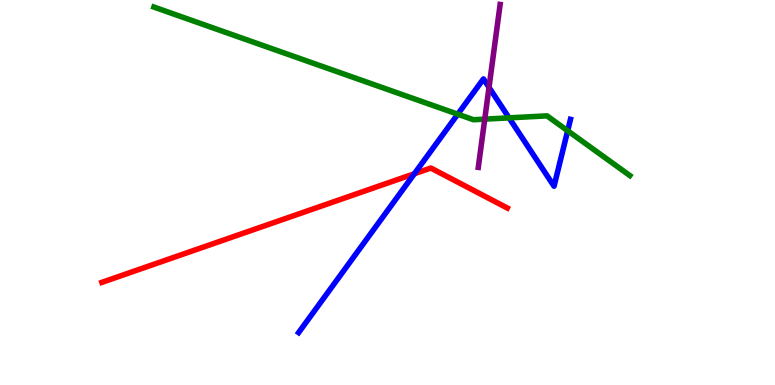[{'lines': ['blue', 'red'], 'intersections': [{'x': 5.35, 'y': 5.49}]}, {'lines': ['green', 'red'], 'intersections': []}, {'lines': ['purple', 'red'], 'intersections': []}, {'lines': ['blue', 'green'], 'intersections': [{'x': 5.91, 'y': 7.03}, {'x': 6.57, 'y': 6.94}, {'x': 7.32, 'y': 6.6}]}, {'lines': ['blue', 'purple'], 'intersections': [{'x': 6.31, 'y': 7.73}]}, {'lines': ['green', 'purple'], 'intersections': [{'x': 6.25, 'y': 6.91}]}]